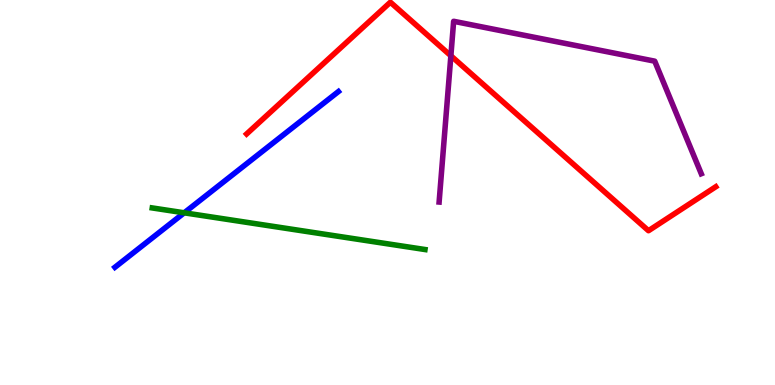[{'lines': ['blue', 'red'], 'intersections': []}, {'lines': ['green', 'red'], 'intersections': []}, {'lines': ['purple', 'red'], 'intersections': [{'x': 5.82, 'y': 8.55}]}, {'lines': ['blue', 'green'], 'intersections': [{'x': 2.38, 'y': 4.47}]}, {'lines': ['blue', 'purple'], 'intersections': []}, {'lines': ['green', 'purple'], 'intersections': []}]